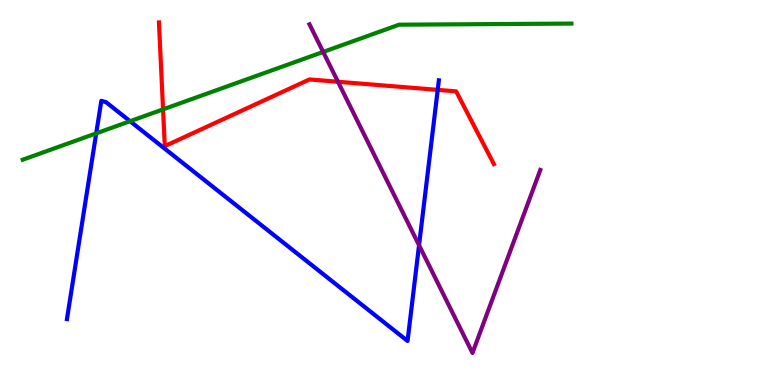[{'lines': ['blue', 'red'], 'intersections': [{'x': 5.65, 'y': 7.67}]}, {'lines': ['green', 'red'], 'intersections': [{'x': 2.1, 'y': 7.16}]}, {'lines': ['purple', 'red'], 'intersections': [{'x': 4.36, 'y': 7.88}]}, {'lines': ['blue', 'green'], 'intersections': [{'x': 1.24, 'y': 6.54}, {'x': 1.68, 'y': 6.85}]}, {'lines': ['blue', 'purple'], 'intersections': [{'x': 5.41, 'y': 3.63}]}, {'lines': ['green', 'purple'], 'intersections': [{'x': 4.17, 'y': 8.65}]}]